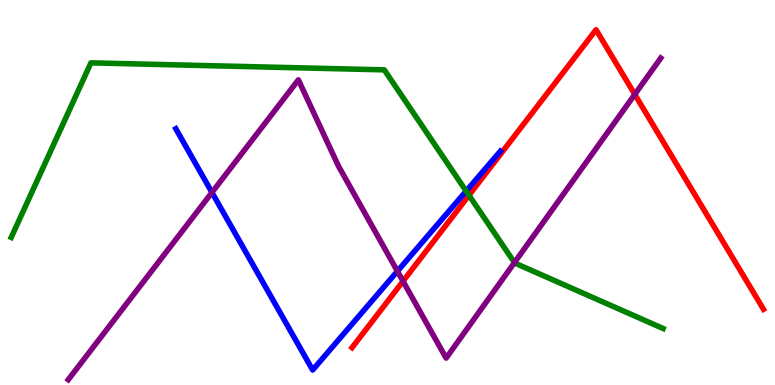[{'lines': ['blue', 'red'], 'intersections': []}, {'lines': ['green', 'red'], 'intersections': [{'x': 6.05, 'y': 4.93}]}, {'lines': ['purple', 'red'], 'intersections': [{'x': 5.2, 'y': 2.7}, {'x': 8.19, 'y': 7.55}]}, {'lines': ['blue', 'green'], 'intersections': [{'x': 6.01, 'y': 5.04}]}, {'lines': ['blue', 'purple'], 'intersections': [{'x': 2.73, 'y': 5.0}, {'x': 5.13, 'y': 2.96}]}, {'lines': ['green', 'purple'], 'intersections': [{'x': 6.64, 'y': 3.18}]}]